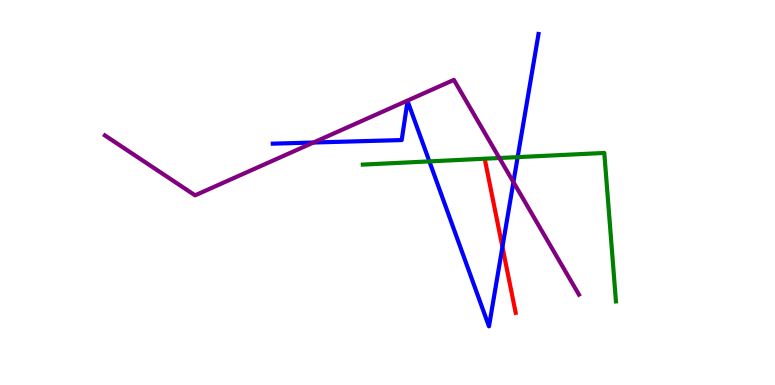[{'lines': ['blue', 'red'], 'intersections': [{'x': 6.48, 'y': 3.59}]}, {'lines': ['green', 'red'], 'intersections': []}, {'lines': ['purple', 'red'], 'intersections': []}, {'lines': ['blue', 'green'], 'intersections': [{'x': 5.54, 'y': 5.81}, {'x': 6.68, 'y': 5.92}]}, {'lines': ['blue', 'purple'], 'intersections': [{'x': 4.04, 'y': 6.3}, {'x': 6.62, 'y': 5.27}]}, {'lines': ['green', 'purple'], 'intersections': [{'x': 6.44, 'y': 5.9}]}]